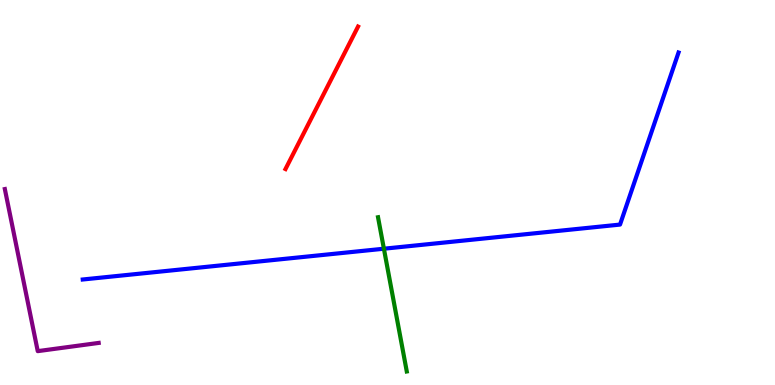[{'lines': ['blue', 'red'], 'intersections': []}, {'lines': ['green', 'red'], 'intersections': []}, {'lines': ['purple', 'red'], 'intersections': []}, {'lines': ['blue', 'green'], 'intersections': [{'x': 4.95, 'y': 3.54}]}, {'lines': ['blue', 'purple'], 'intersections': []}, {'lines': ['green', 'purple'], 'intersections': []}]